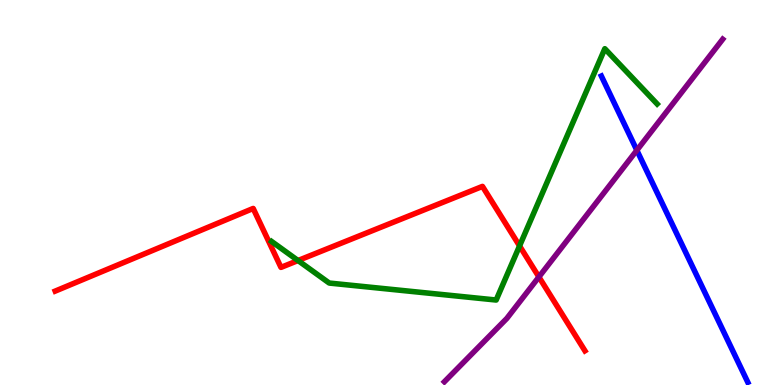[{'lines': ['blue', 'red'], 'intersections': []}, {'lines': ['green', 'red'], 'intersections': [{'x': 3.85, 'y': 3.23}, {'x': 6.7, 'y': 3.61}]}, {'lines': ['purple', 'red'], 'intersections': [{'x': 6.95, 'y': 2.81}]}, {'lines': ['blue', 'green'], 'intersections': []}, {'lines': ['blue', 'purple'], 'intersections': [{'x': 8.22, 'y': 6.1}]}, {'lines': ['green', 'purple'], 'intersections': []}]